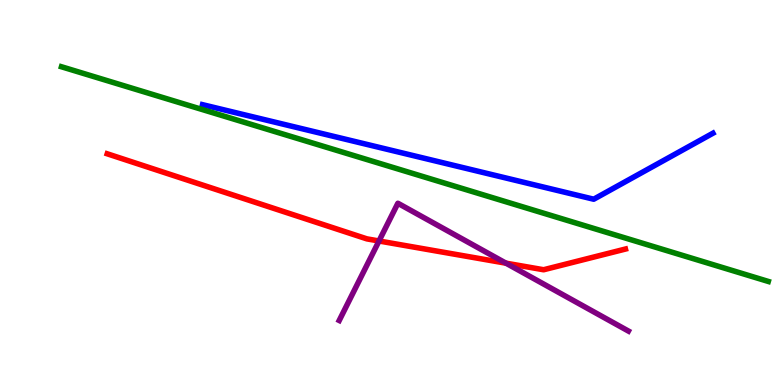[{'lines': ['blue', 'red'], 'intersections': []}, {'lines': ['green', 'red'], 'intersections': []}, {'lines': ['purple', 'red'], 'intersections': [{'x': 4.89, 'y': 3.74}, {'x': 6.53, 'y': 3.16}]}, {'lines': ['blue', 'green'], 'intersections': []}, {'lines': ['blue', 'purple'], 'intersections': []}, {'lines': ['green', 'purple'], 'intersections': []}]